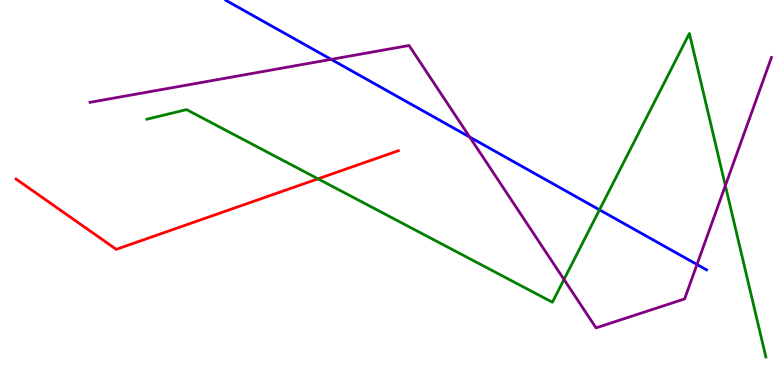[{'lines': ['blue', 'red'], 'intersections': []}, {'lines': ['green', 'red'], 'intersections': [{'x': 4.1, 'y': 5.36}]}, {'lines': ['purple', 'red'], 'intersections': []}, {'lines': ['blue', 'green'], 'intersections': [{'x': 7.74, 'y': 4.55}]}, {'lines': ['blue', 'purple'], 'intersections': [{'x': 4.27, 'y': 8.46}, {'x': 6.06, 'y': 6.44}, {'x': 8.99, 'y': 3.13}]}, {'lines': ['green', 'purple'], 'intersections': [{'x': 7.28, 'y': 2.74}, {'x': 9.36, 'y': 5.18}]}]